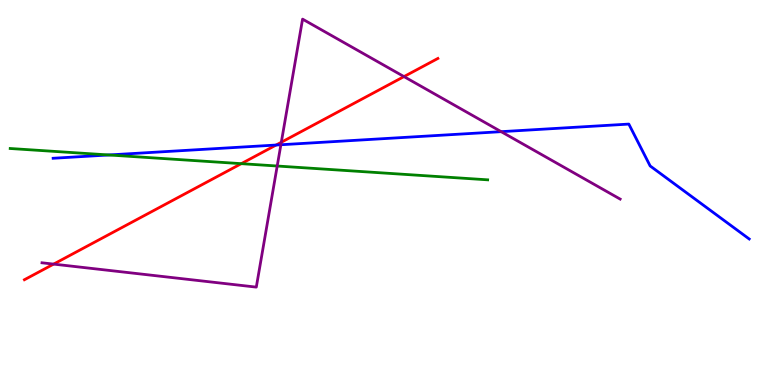[{'lines': ['blue', 'red'], 'intersections': [{'x': 3.56, 'y': 6.23}]}, {'lines': ['green', 'red'], 'intersections': [{'x': 3.11, 'y': 5.75}]}, {'lines': ['purple', 'red'], 'intersections': [{'x': 0.692, 'y': 3.14}, {'x': 3.63, 'y': 6.31}, {'x': 5.21, 'y': 8.01}]}, {'lines': ['blue', 'green'], 'intersections': [{'x': 1.4, 'y': 5.97}]}, {'lines': ['blue', 'purple'], 'intersections': [{'x': 3.62, 'y': 6.24}, {'x': 6.47, 'y': 6.58}]}, {'lines': ['green', 'purple'], 'intersections': [{'x': 3.58, 'y': 5.69}]}]